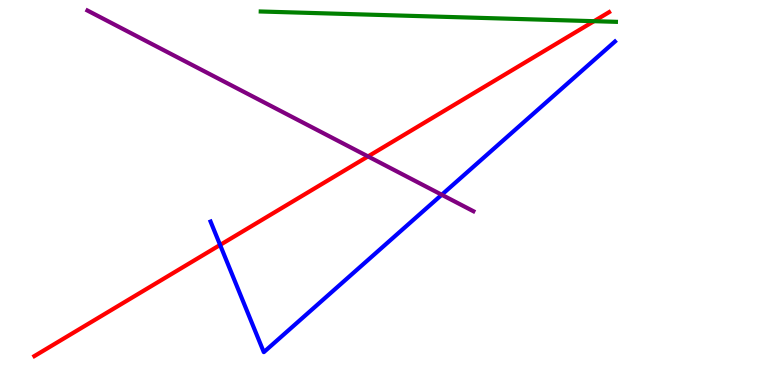[{'lines': ['blue', 'red'], 'intersections': [{'x': 2.84, 'y': 3.64}]}, {'lines': ['green', 'red'], 'intersections': [{'x': 7.66, 'y': 9.45}]}, {'lines': ['purple', 'red'], 'intersections': [{'x': 4.75, 'y': 5.94}]}, {'lines': ['blue', 'green'], 'intersections': []}, {'lines': ['blue', 'purple'], 'intersections': [{'x': 5.7, 'y': 4.94}]}, {'lines': ['green', 'purple'], 'intersections': []}]